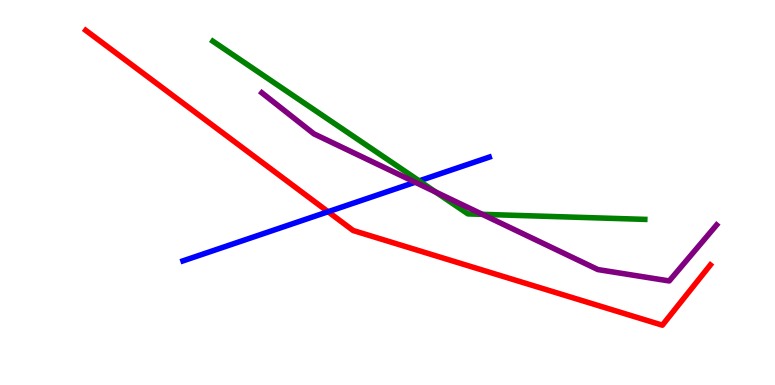[{'lines': ['blue', 'red'], 'intersections': [{'x': 4.23, 'y': 4.5}]}, {'lines': ['green', 'red'], 'intersections': []}, {'lines': ['purple', 'red'], 'intersections': []}, {'lines': ['blue', 'green'], 'intersections': [{'x': 5.41, 'y': 5.3}]}, {'lines': ['blue', 'purple'], 'intersections': [{'x': 5.36, 'y': 5.27}]}, {'lines': ['green', 'purple'], 'intersections': [{'x': 5.62, 'y': 5.01}, {'x': 6.22, 'y': 4.43}]}]